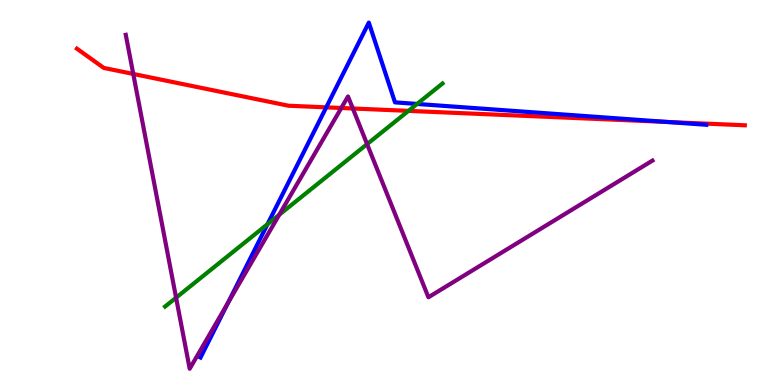[{'lines': ['blue', 'red'], 'intersections': [{'x': 4.21, 'y': 7.21}, {'x': 8.61, 'y': 6.83}]}, {'lines': ['green', 'red'], 'intersections': [{'x': 5.27, 'y': 7.12}]}, {'lines': ['purple', 'red'], 'intersections': [{'x': 1.72, 'y': 8.08}, {'x': 4.4, 'y': 7.19}, {'x': 4.55, 'y': 7.18}]}, {'lines': ['blue', 'green'], 'intersections': [{'x': 3.45, 'y': 4.18}, {'x': 5.38, 'y': 7.3}]}, {'lines': ['blue', 'purple'], 'intersections': [{'x': 2.94, 'y': 2.13}]}, {'lines': ['green', 'purple'], 'intersections': [{'x': 2.27, 'y': 2.27}, {'x': 3.6, 'y': 4.42}, {'x': 4.74, 'y': 6.26}]}]